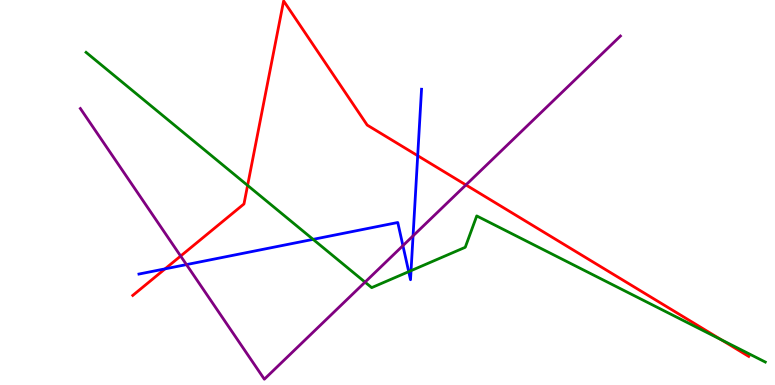[{'lines': ['blue', 'red'], 'intersections': [{'x': 2.13, 'y': 3.02}, {'x': 5.39, 'y': 5.96}]}, {'lines': ['green', 'red'], 'intersections': [{'x': 3.19, 'y': 5.18}, {'x': 9.31, 'y': 1.18}]}, {'lines': ['purple', 'red'], 'intersections': [{'x': 2.33, 'y': 3.35}, {'x': 6.01, 'y': 5.2}]}, {'lines': ['blue', 'green'], 'intersections': [{'x': 4.04, 'y': 3.78}, {'x': 5.27, 'y': 2.94}, {'x': 5.3, 'y': 2.97}]}, {'lines': ['blue', 'purple'], 'intersections': [{'x': 2.41, 'y': 3.13}, {'x': 5.2, 'y': 3.62}, {'x': 5.33, 'y': 3.87}]}, {'lines': ['green', 'purple'], 'intersections': [{'x': 4.71, 'y': 2.67}]}]